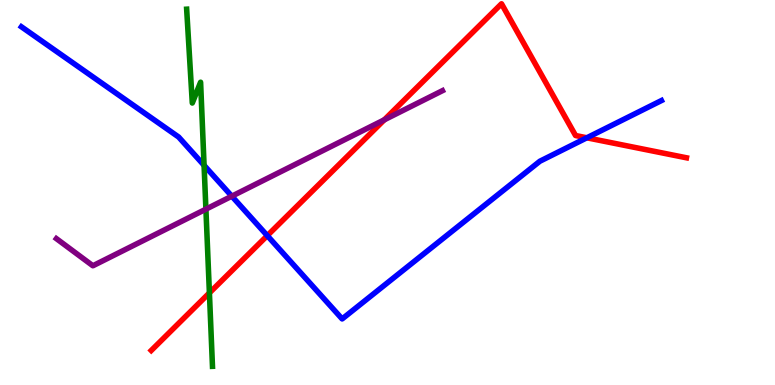[{'lines': ['blue', 'red'], 'intersections': [{'x': 3.45, 'y': 3.88}, {'x': 7.57, 'y': 6.42}]}, {'lines': ['green', 'red'], 'intersections': [{'x': 2.7, 'y': 2.39}]}, {'lines': ['purple', 'red'], 'intersections': [{'x': 4.96, 'y': 6.89}]}, {'lines': ['blue', 'green'], 'intersections': [{'x': 2.63, 'y': 5.71}]}, {'lines': ['blue', 'purple'], 'intersections': [{'x': 2.99, 'y': 4.9}]}, {'lines': ['green', 'purple'], 'intersections': [{'x': 2.66, 'y': 4.57}]}]